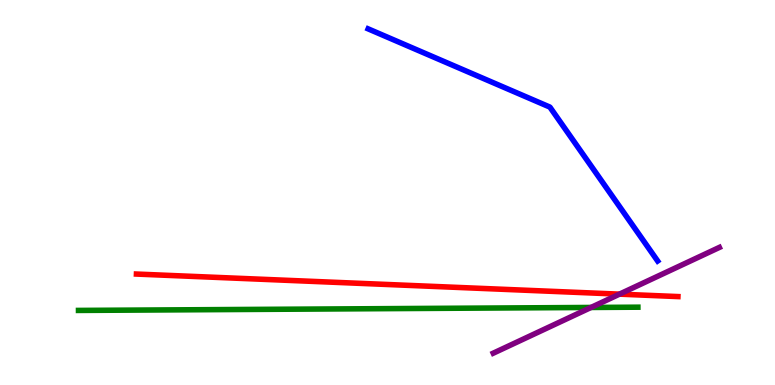[{'lines': ['blue', 'red'], 'intersections': []}, {'lines': ['green', 'red'], 'intersections': []}, {'lines': ['purple', 'red'], 'intersections': [{'x': 7.99, 'y': 2.36}]}, {'lines': ['blue', 'green'], 'intersections': []}, {'lines': ['blue', 'purple'], 'intersections': []}, {'lines': ['green', 'purple'], 'intersections': [{'x': 7.63, 'y': 2.01}]}]